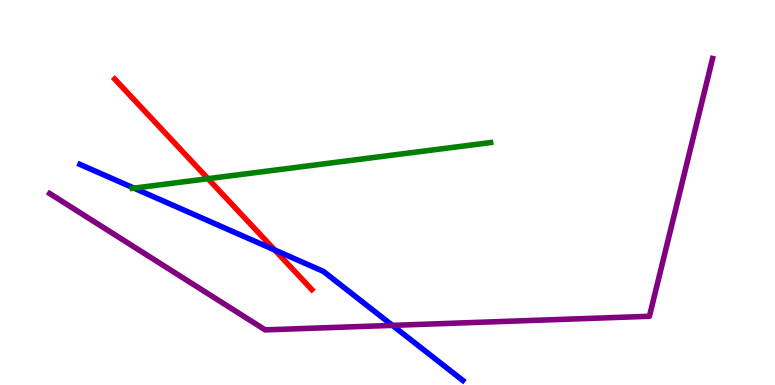[{'lines': ['blue', 'red'], 'intersections': [{'x': 3.54, 'y': 3.51}]}, {'lines': ['green', 'red'], 'intersections': [{'x': 2.68, 'y': 5.36}]}, {'lines': ['purple', 'red'], 'intersections': []}, {'lines': ['blue', 'green'], 'intersections': [{'x': 1.73, 'y': 5.11}]}, {'lines': ['blue', 'purple'], 'intersections': [{'x': 5.06, 'y': 1.55}]}, {'lines': ['green', 'purple'], 'intersections': []}]